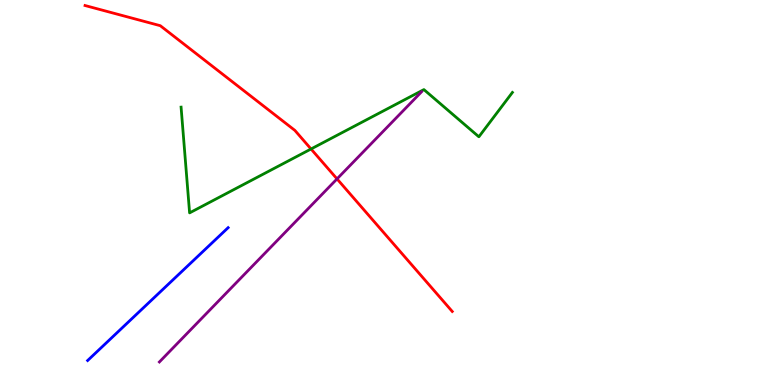[{'lines': ['blue', 'red'], 'intersections': []}, {'lines': ['green', 'red'], 'intersections': [{'x': 4.01, 'y': 6.13}]}, {'lines': ['purple', 'red'], 'intersections': [{'x': 4.35, 'y': 5.35}]}, {'lines': ['blue', 'green'], 'intersections': []}, {'lines': ['blue', 'purple'], 'intersections': []}, {'lines': ['green', 'purple'], 'intersections': []}]